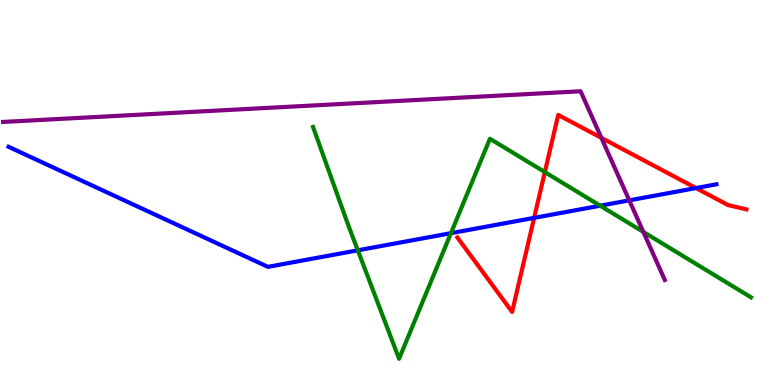[{'lines': ['blue', 'red'], 'intersections': [{'x': 6.89, 'y': 4.34}, {'x': 8.98, 'y': 5.12}]}, {'lines': ['green', 'red'], 'intersections': [{'x': 7.03, 'y': 5.53}]}, {'lines': ['purple', 'red'], 'intersections': [{'x': 7.76, 'y': 6.42}]}, {'lines': ['blue', 'green'], 'intersections': [{'x': 4.62, 'y': 3.5}, {'x': 5.82, 'y': 3.94}, {'x': 7.74, 'y': 4.66}]}, {'lines': ['blue', 'purple'], 'intersections': [{'x': 8.12, 'y': 4.8}]}, {'lines': ['green', 'purple'], 'intersections': [{'x': 8.3, 'y': 3.98}]}]